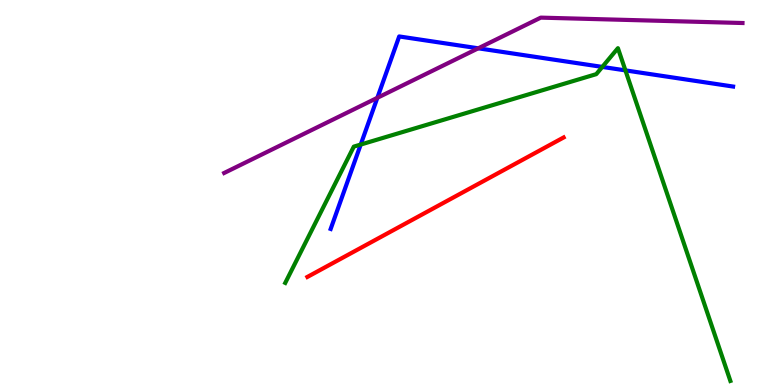[{'lines': ['blue', 'red'], 'intersections': []}, {'lines': ['green', 'red'], 'intersections': []}, {'lines': ['purple', 'red'], 'intersections': []}, {'lines': ['blue', 'green'], 'intersections': [{'x': 4.65, 'y': 6.25}, {'x': 7.77, 'y': 8.26}, {'x': 8.07, 'y': 8.17}]}, {'lines': ['blue', 'purple'], 'intersections': [{'x': 4.87, 'y': 7.46}, {'x': 6.17, 'y': 8.75}]}, {'lines': ['green', 'purple'], 'intersections': []}]